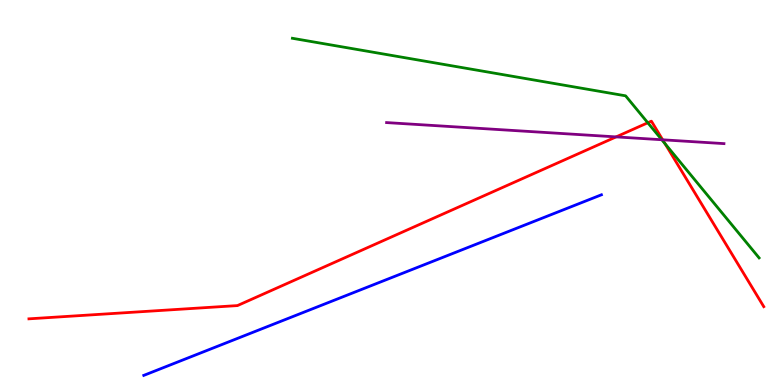[{'lines': ['blue', 'red'], 'intersections': []}, {'lines': ['green', 'red'], 'intersections': [{'x': 8.36, 'y': 6.81}, {'x': 8.58, 'y': 6.27}]}, {'lines': ['purple', 'red'], 'intersections': [{'x': 7.95, 'y': 6.44}, {'x': 8.55, 'y': 6.37}]}, {'lines': ['blue', 'green'], 'intersections': []}, {'lines': ['blue', 'purple'], 'intersections': []}, {'lines': ['green', 'purple'], 'intersections': [{'x': 8.54, 'y': 6.37}]}]